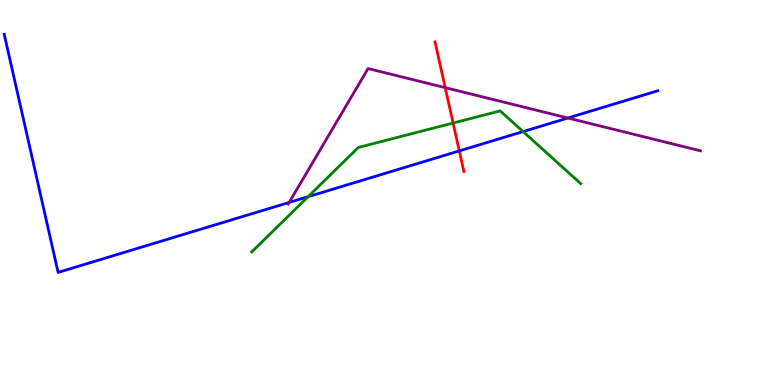[{'lines': ['blue', 'red'], 'intersections': [{'x': 5.93, 'y': 6.08}]}, {'lines': ['green', 'red'], 'intersections': [{'x': 5.85, 'y': 6.8}]}, {'lines': ['purple', 'red'], 'intersections': [{'x': 5.74, 'y': 7.72}]}, {'lines': ['blue', 'green'], 'intersections': [{'x': 3.98, 'y': 4.89}, {'x': 6.75, 'y': 6.58}]}, {'lines': ['blue', 'purple'], 'intersections': [{'x': 3.73, 'y': 4.74}, {'x': 7.33, 'y': 6.93}]}, {'lines': ['green', 'purple'], 'intersections': []}]